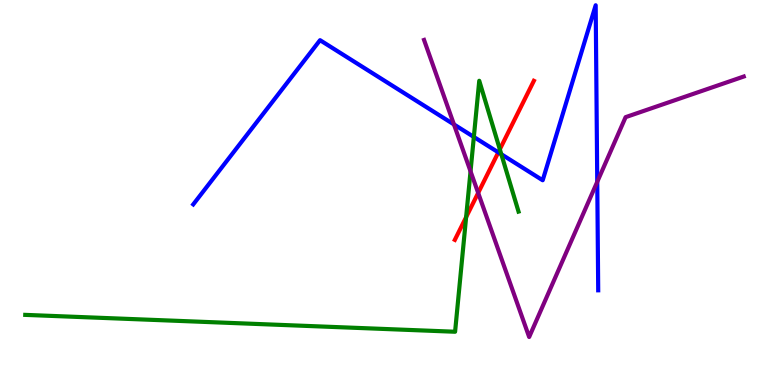[{'lines': ['blue', 'red'], 'intersections': [{'x': 6.43, 'y': 6.04}]}, {'lines': ['green', 'red'], 'intersections': [{'x': 6.01, 'y': 4.36}, {'x': 6.45, 'y': 6.12}]}, {'lines': ['purple', 'red'], 'intersections': [{'x': 6.17, 'y': 4.99}]}, {'lines': ['blue', 'green'], 'intersections': [{'x': 6.11, 'y': 6.44}, {'x': 6.47, 'y': 5.99}]}, {'lines': ['blue', 'purple'], 'intersections': [{'x': 5.86, 'y': 6.77}, {'x': 7.71, 'y': 5.28}]}, {'lines': ['green', 'purple'], 'intersections': [{'x': 6.07, 'y': 5.55}]}]